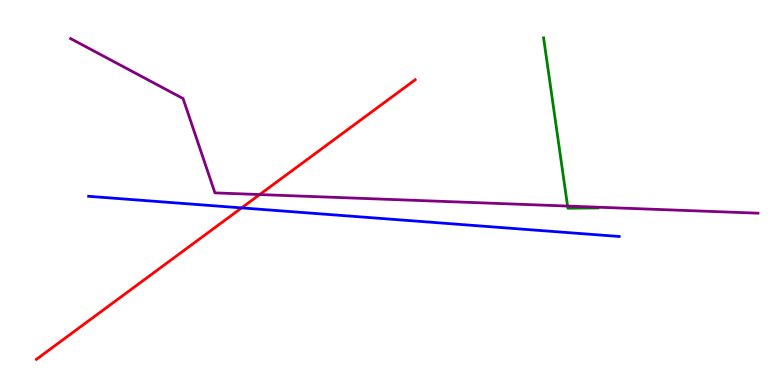[{'lines': ['blue', 'red'], 'intersections': [{'x': 3.12, 'y': 4.6}]}, {'lines': ['green', 'red'], 'intersections': []}, {'lines': ['purple', 'red'], 'intersections': [{'x': 3.35, 'y': 4.95}]}, {'lines': ['blue', 'green'], 'intersections': []}, {'lines': ['blue', 'purple'], 'intersections': []}, {'lines': ['green', 'purple'], 'intersections': [{'x': 7.32, 'y': 4.65}]}]